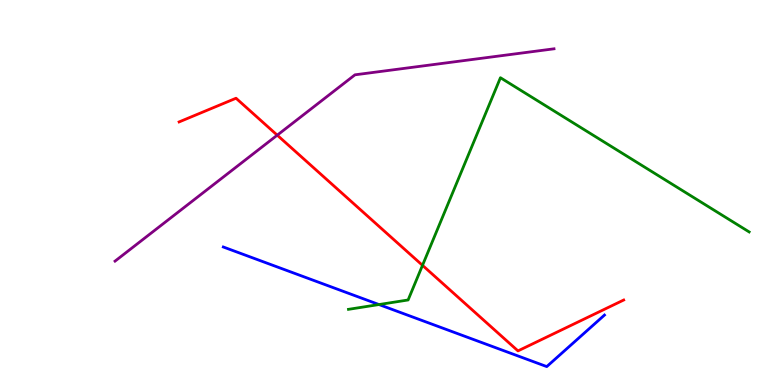[{'lines': ['blue', 'red'], 'intersections': []}, {'lines': ['green', 'red'], 'intersections': [{'x': 5.45, 'y': 3.11}]}, {'lines': ['purple', 'red'], 'intersections': [{'x': 3.58, 'y': 6.49}]}, {'lines': ['blue', 'green'], 'intersections': [{'x': 4.89, 'y': 2.09}]}, {'lines': ['blue', 'purple'], 'intersections': []}, {'lines': ['green', 'purple'], 'intersections': []}]